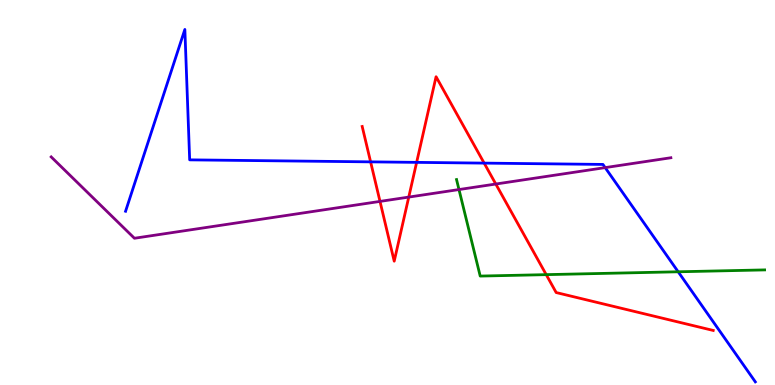[{'lines': ['blue', 'red'], 'intersections': [{'x': 4.78, 'y': 5.8}, {'x': 5.38, 'y': 5.78}, {'x': 6.25, 'y': 5.76}]}, {'lines': ['green', 'red'], 'intersections': [{'x': 7.05, 'y': 2.87}]}, {'lines': ['purple', 'red'], 'intersections': [{'x': 4.9, 'y': 4.77}, {'x': 5.27, 'y': 4.88}, {'x': 6.4, 'y': 5.22}]}, {'lines': ['blue', 'green'], 'intersections': [{'x': 8.75, 'y': 2.94}]}, {'lines': ['blue', 'purple'], 'intersections': [{'x': 7.81, 'y': 5.65}]}, {'lines': ['green', 'purple'], 'intersections': [{'x': 5.92, 'y': 5.08}]}]